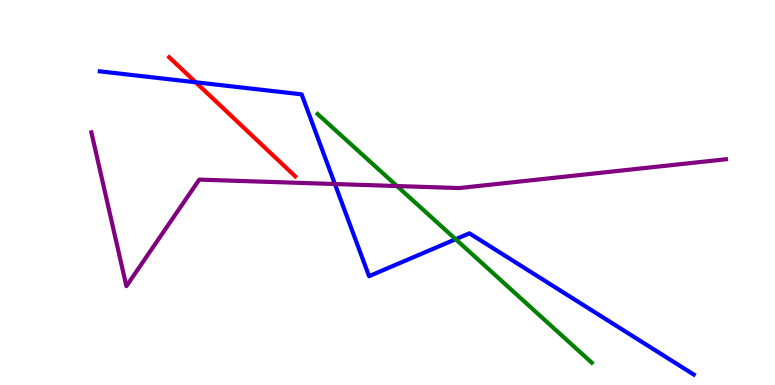[{'lines': ['blue', 'red'], 'intersections': [{'x': 2.52, 'y': 7.86}]}, {'lines': ['green', 'red'], 'intersections': []}, {'lines': ['purple', 'red'], 'intersections': []}, {'lines': ['blue', 'green'], 'intersections': [{'x': 5.88, 'y': 3.79}]}, {'lines': ['blue', 'purple'], 'intersections': [{'x': 4.32, 'y': 5.22}]}, {'lines': ['green', 'purple'], 'intersections': [{'x': 5.12, 'y': 5.17}]}]